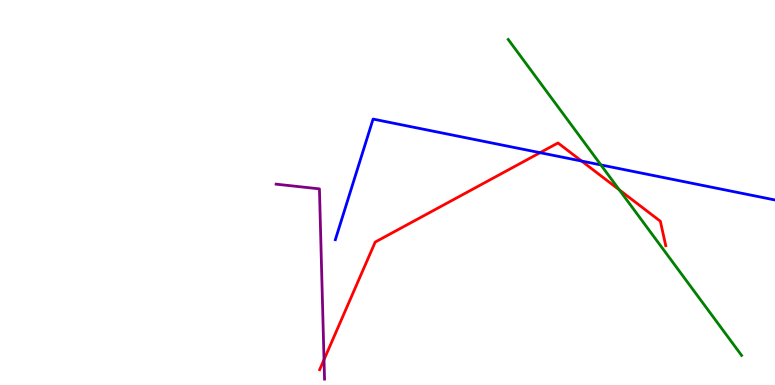[{'lines': ['blue', 'red'], 'intersections': [{'x': 6.97, 'y': 6.03}, {'x': 7.5, 'y': 5.82}]}, {'lines': ['green', 'red'], 'intersections': [{'x': 7.99, 'y': 5.07}]}, {'lines': ['purple', 'red'], 'intersections': [{'x': 4.18, 'y': 0.658}]}, {'lines': ['blue', 'green'], 'intersections': [{'x': 7.75, 'y': 5.72}]}, {'lines': ['blue', 'purple'], 'intersections': []}, {'lines': ['green', 'purple'], 'intersections': []}]